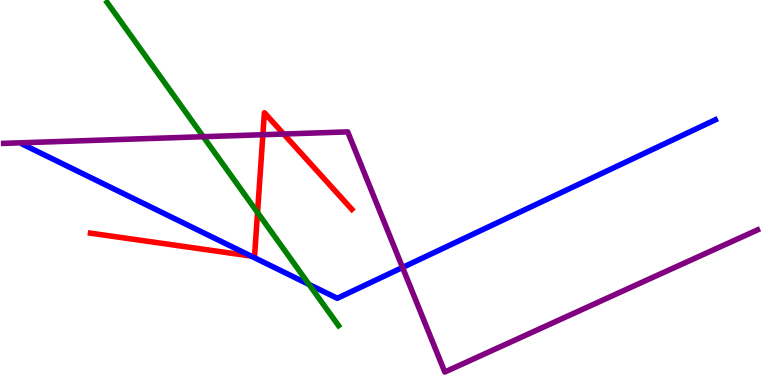[{'lines': ['blue', 'red'], 'intersections': [{'x': 3.24, 'y': 3.35}]}, {'lines': ['green', 'red'], 'intersections': [{'x': 3.32, 'y': 4.48}]}, {'lines': ['purple', 'red'], 'intersections': [{'x': 3.39, 'y': 6.5}, {'x': 3.66, 'y': 6.52}]}, {'lines': ['blue', 'green'], 'intersections': [{'x': 3.99, 'y': 2.61}]}, {'lines': ['blue', 'purple'], 'intersections': [{'x': 5.19, 'y': 3.05}]}, {'lines': ['green', 'purple'], 'intersections': [{'x': 2.62, 'y': 6.45}]}]